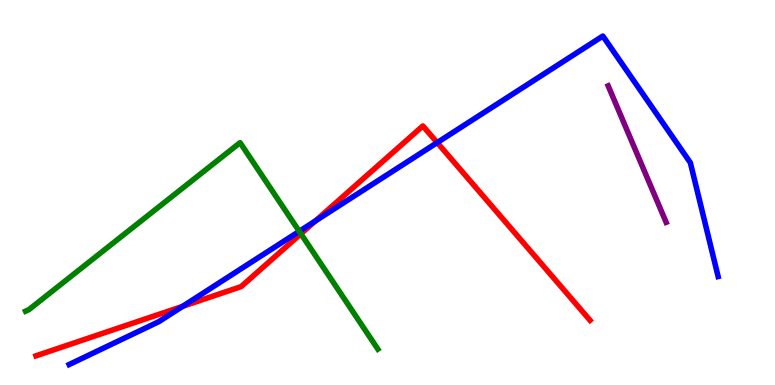[{'lines': ['blue', 'red'], 'intersections': [{'x': 2.36, 'y': 2.04}, {'x': 4.07, 'y': 4.26}, {'x': 5.64, 'y': 6.3}]}, {'lines': ['green', 'red'], 'intersections': [{'x': 3.88, 'y': 3.93}]}, {'lines': ['purple', 'red'], 'intersections': []}, {'lines': ['blue', 'green'], 'intersections': [{'x': 3.86, 'y': 3.99}]}, {'lines': ['blue', 'purple'], 'intersections': []}, {'lines': ['green', 'purple'], 'intersections': []}]